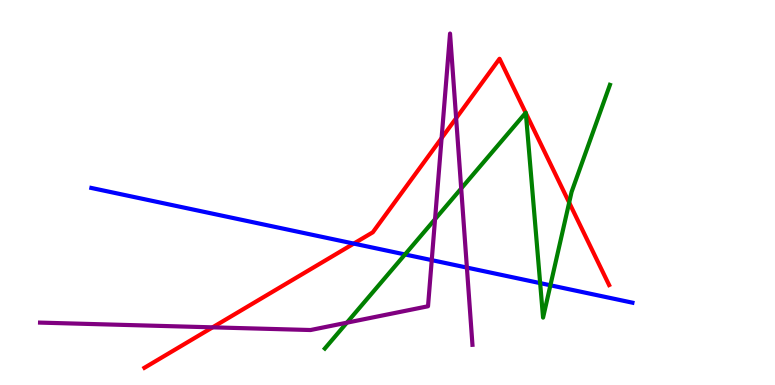[{'lines': ['blue', 'red'], 'intersections': [{'x': 4.56, 'y': 3.67}]}, {'lines': ['green', 'red'], 'intersections': [{'x': 6.78, 'y': 7.07}, {'x': 6.79, 'y': 7.06}, {'x': 7.34, 'y': 4.74}]}, {'lines': ['purple', 'red'], 'intersections': [{'x': 2.74, 'y': 1.5}, {'x': 5.7, 'y': 6.41}, {'x': 5.89, 'y': 6.93}]}, {'lines': ['blue', 'green'], 'intersections': [{'x': 5.23, 'y': 3.39}, {'x': 6.97, 'y': 2.65}, {'x': 7.1, 'y': 2.59}]}, {'lines': ['blue', 'purple'], 'intersections': [{'x': 5.57, 'y': 3.24}, {'x': 6.02, 'y': 3.05}]}, {'lines': ['green', 'purple'], 'intersections': [{'x': 4.48, 'y': 1.62}, {'x': 5.61, 'y': 4.31}, {'x': 5.95, 'y': 5.1}]}]